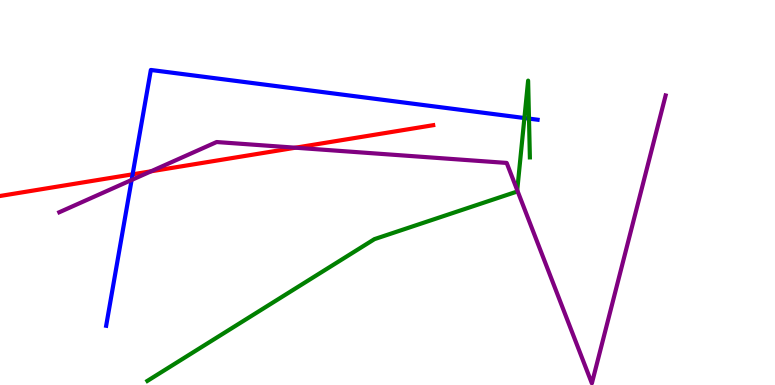[{'lines': ['blue', 'red'], 'intersections': [{'x': 1.71, 'y': 5.47}]}, {'lines': ['green', 'red'], 'intersections': []}, {'lines': ['purple', 'red'], 'intersections': [{'x': 1.95, 'y': 5.55}, {'x': 3.81, 'y': 6.16}]}, {'lines': ['blue', 'green'], 'intersections': [{'x': 6.77, 'y': 6.93}, {'x': 6.83, 'y': 6.92}]}, {'lines': ['blue', 'purple'], 'intersections': [{'x': 1.7, 'y': 5.33}]}, {'lines': ['green', 'purple'], 'intersections': [{'x': 6.67, 'y': 5.06}]}]